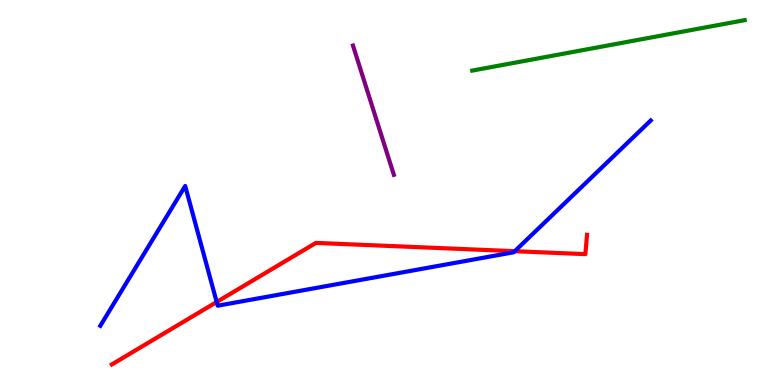[{'lines': ['blue', 'red'], 'intersections': [{'x': 2.8, 'y': 2.16}, {'x': 6.64, 'y': 3.48}]}, {'lines': ['green', 'red'], 'intersections': []}, {'lines': ['purple', 'red'], 'intersections': []}, {'lines': ['blue', 'green'], 'intersections': []}, {'lines': ['blue', 'purple'], 'intersections': []}, {'lines': ['green', 'purple'], 'intersections': []}]